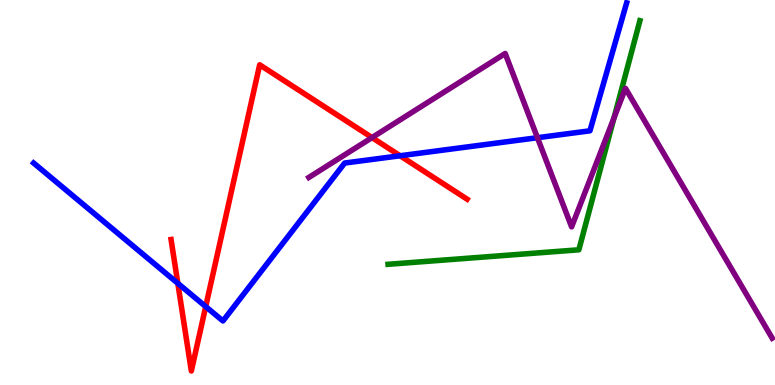[{'lines': ['blue', 'red'], 'intersections': [{'x': 2.29, 'y': 2.64}, {'x': 2.65, 'y': 2.04}, {'x': 5.16, 'y': 5.95}]}, {'lines': ['green', 'red'], 'intersections': []}, {'lines': ['purple', 'red'], 'intersections': [{'x': 4.8, 'y': 6.43}]}, {'lines': ['blue', 'green'], 'intersections': []}, {'lines': ['blue', 'purple'], 'intersections': [{'x': 6.93, 'y': 6.42}]}, {'lines': ['green', 'purple'], 'intersections': [{'x': 7.92, 'y': 6.94}]}]